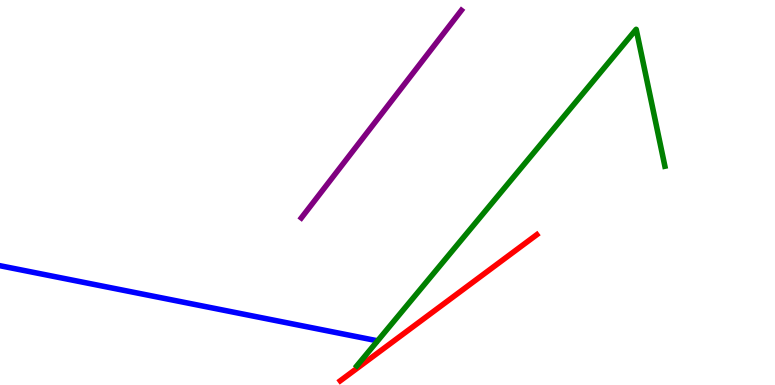[{'lines': ['blue', 'red'], 'intersections': []}, {'lines': ['green', 'red'], 'intersections': []}, {'lines': ['purple', 'red'], 'intersections': []}, {'lines': ['blue', 'green'], 'intersections': []}, {'lines': ['blue', 'purple'], 'intersections': []}, {'lines': ['green', 'purple'], 'intersections': []}]